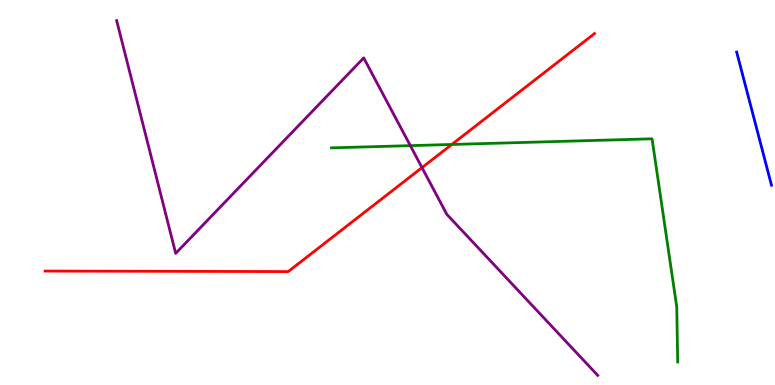[{'lines': ['blue', 'red'], 'intersections': []}, {'lines': ['green', 'red'], 'intersections': [{'x': 5.83, 'y': 6.25}]}, {'lines': ['purple', 'red'], 'intersections': [{'x': 5.45, 'y': 5.65}]}, {'lines': ['blue', 'green'], 'intersections': []}, {'lines': ['blue', 'purple'], 'intersections': []}, {'lines': ['green', 'purple'], 'intersections': [{'x': 5.29, 'y': 6.22}]}]